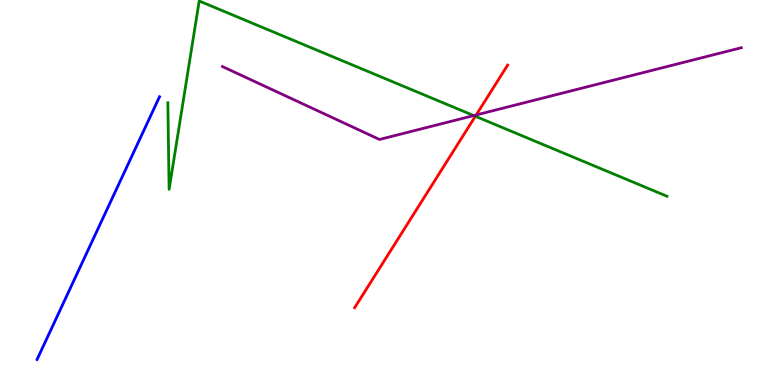[{'lines': ['blue', 'red'], 'intersections': []}, {'lines': ['green', 'red'], 'intersections': [{'x': 6.13, 'y': 6.98}]}, {'lines': ['purple', 'red'], 'intersections': [{'x': 6.14, 'y': 7.01}]}, {'lines': ['blue', 'green'], 'intersections': []}, {'lines': ['blue', 'purple'], 'intersections': []}, {'lines': ['green', 'purple'], 'intersections': [{'x': 6.11, 'y': 7.0}]}]